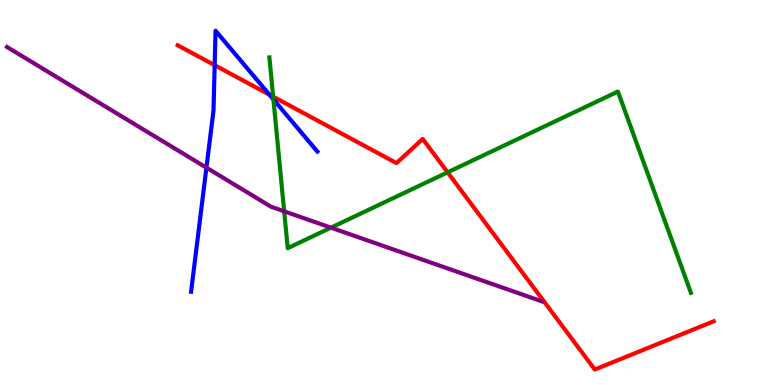[{'lines': ['blue', 'red'], 'intersections': [{'x': 2.77, 'y': 8.31}, {'x': 3.48, 'y': 7.54}]}, {'lines': ['green', 'red'], 'intersections': [{'x': 3.52, 'y': 7.49}, {'x': 5.78, 'y': 5.52}]}, {'lines': ['purple', 'red'], 'intersections': []}, {'lines': ['blue', 'green'], 'intersections': [{'x': 3.53, 'y': 7.42}]}, {'lines': ['blue', 'purple'], 'intersections': [{'x': 2.66, 'y': 5.65}]}, {'lines': ['green', 'purple'], 'intersections': [{'x': 3.67, 'y': 4.51}, {'x': 4.27, 'y': 4.09}]}]